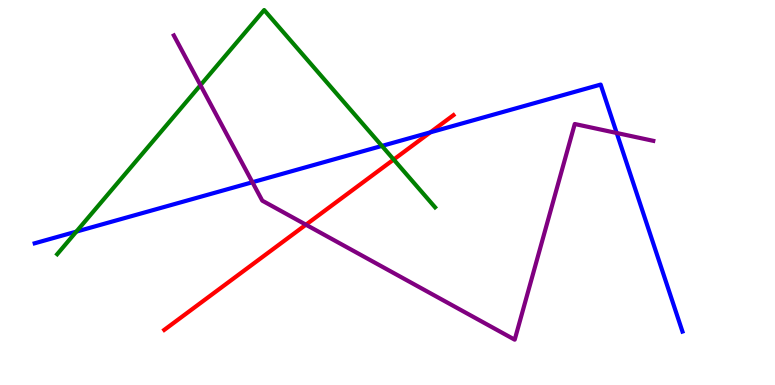[{'lines': ['blue', 'red'], 'intersections': [{'x': 5.55, 'y': 6.56}]}, {'lines': ['green', 'red'], 'intersections': [{'x': 5.08, 'y': 5.86}]}, {'lines': ['purple', 'red'], 'intersections': [{'x': 3.95, 'y': 4.16}]}, {'lines': ['blue', 'green'], 'intersections': [{'x': 0.985, 'y': 3.98}, {'x': 4.93, 'y': 6.21}]}, {'lines': ['blue', 'purple'], 'intersections': [{'x': 3.26, 'y': 5.27}, {'x': 7.96, 'y': 6.55}]}, {'lines': ['green', 'purple'], 'intersections': [{'x': 2.59, 'y': 7.79}]}]